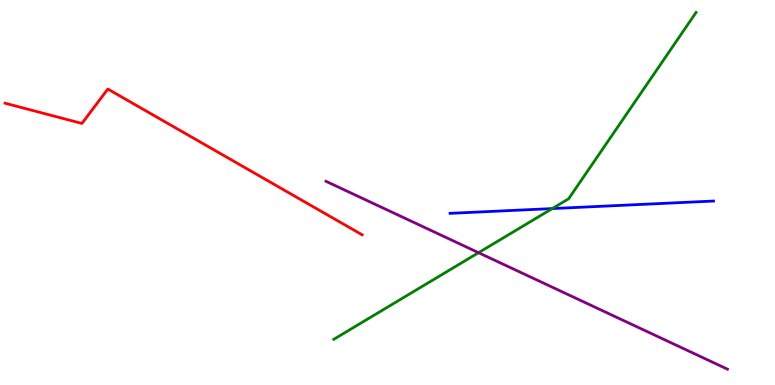[{'lines': ['blue', 'red'], 'intersections': []}, {'lines': ['green', 'red'], 'intersections': []}, {'lines': ['purple', 'red'], 'intersections': []}, {'lines': ['blue', 'green'], 'intersections': [{'x': 7.13, 'y': 4.58}]}, {'lines': ['blue', 'purple'], 'intersections': []}, {'lines': ['green', 'purple'], 'intersections': [{'x': 6.17, 'y': 3.44}]}]